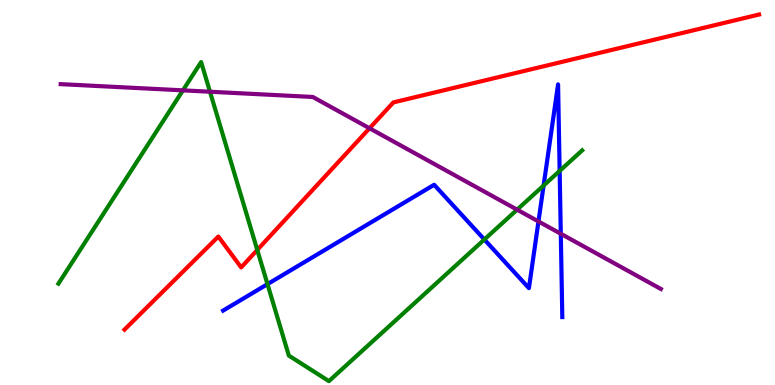[{'lines': ['blue', 'red'], 'intersections': []}, {'lines': ['green', 'red'], 'intersections': [{'x': 3.32, 'y': 3.51}]}, {'lines': ['purple', 'red'], 'intersections': [{'x': 4.77, 'y': 6.67}]}, {'lines': ['blue', 'green'], 'intersections': [{'x': 3.45, 'y': 2.62}, {'x': 6.25, 'y': 3.78}, {'x': 7.01, 'y': 5.18}, {'x': 7.22, 'y': 5.56}]}, {'lines': ['blue', 'purple'], 'intersections': [{'x': 6.95, 'y': 4.25}, {'x': 7.24, 'y': 3.93}]}, {'lines': ['green', 'purple'], 'intersections': [{'x': 2.36, 'y': 7.65}, {'x': 2.71, 'y': 7.62}, {'x': 6.67, 'y': 4.55}]}]